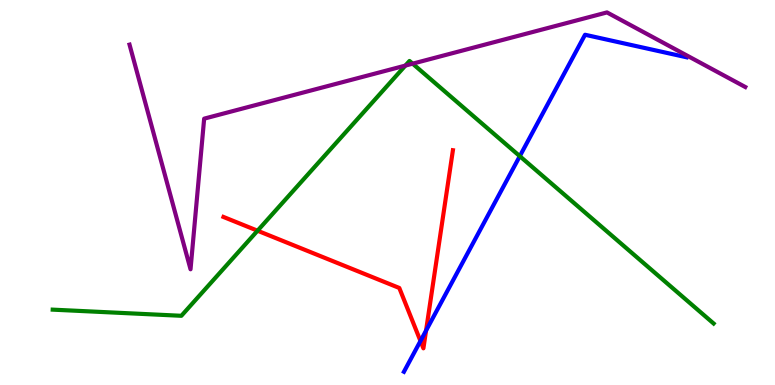[{'lines': ['blue', 'red'], 'intersections': [{'x': 5.43, 'y': 1.14}, {'x': 5.5, 'y': 1.41}]}, {'lines': ['green', 'red'], 'intersections': [{'x': 3.32, 'y': 4.01}]}, {'lines': ['purple', 'red'], 'intersections': []}, {'lines': ['blue', 'green'], 'intersections': [{'x': 6.71, 'y': 5.94}]}, {'lines': ['blue', 'purple'], 'intersections': []}, {'lines': ['green', 'purple'], 'intersections': [{'x': 5.23, 'y': 8.3}, {'x': 5.32, 'y': 8.35}]}]